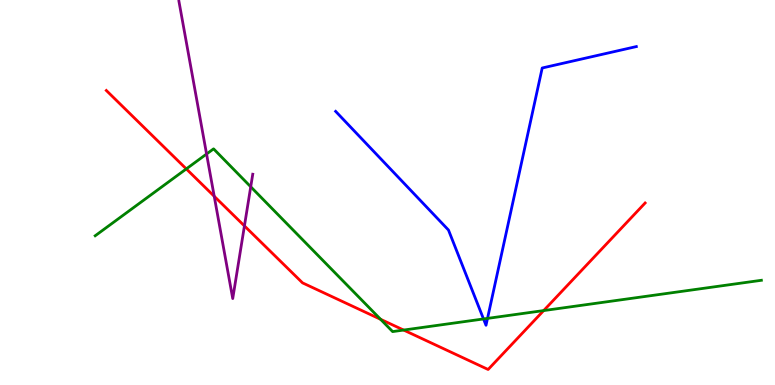[{'lines': ['blue', 'red'], 'intersections': []}, {'lines': ['green', 'red'], 'intersections': [{'x': 2.4, 'y': 5.61}, {'x': 4.91, 'y': 1.71}, {'x': 5.21, 'y': 1.43}, {'x': 7.02, 'y': 1.93}]}, {'lines': ['purple', 'red'], 'intersections': [{'x': 2.76, 'y': 4.9}, {'x': 3.15, 'y': 4.13}]}, {'lines': ['blue', 'green'], 'intersections': [{'x': 6.24, 'y': 1.72}, {'x': 6.29, 'y': 1.73}]}, {'lines': ['blue', 'purple'], 'intersections': []}, {'lines': ['green', 'purple'], 'intersections': [{'x': 2.67, 'y': 6.0}, {'x': 3.24, 'y': 5.15}]}]